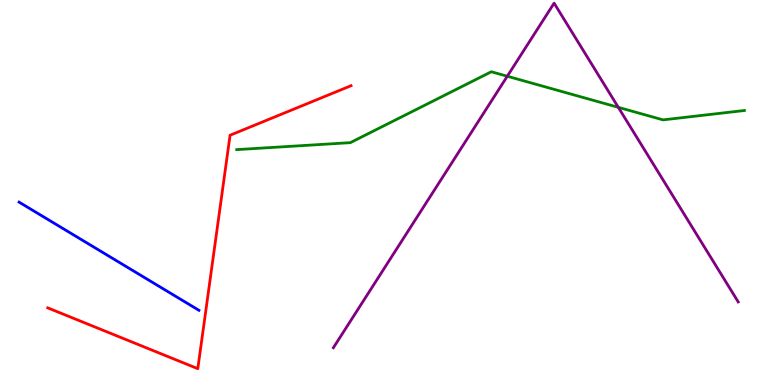[{'lines': ['blue', 'red'], 'intersections': []}, {'lines': ['green', 'red'], 'intersections': []}, {'lines': ['purple', 'red'], 'intersections': []}, {'lines': ['blue', 'green'], 'intersections': []}, {'lines': ['blue', 'purple'], 'intersections': []}, {'lines': ['green', 'purple'], 'intersections': [{'x': 6.55, 'y': 8.02}, {'x': 7.98, 'y': 7.21}]}]